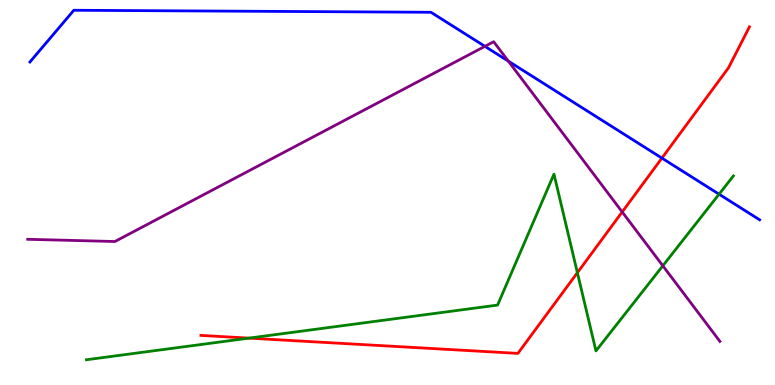[{'lines': ['blue', 'red'], 'intersections': [{'x': 8.54, 'y': 5.89}]}, {'lines': ['green', 'red'], 'intersections': [{'x': 3.21, 'y': 1.22}, {'x': 7.45, 'y': 2.92}]}, {'lines': ['purple', 'red'], 'intersections': [{'x': 8.03, 'y': 4.49}]}, {'lines': ['blue', 'green'], 'intersections': [{'x': 9.28, 'y': 4.96}]}, {'lines': ['blue', 'purple'], 'intersections': [{'x': 6.26, 'y': 8.8}, {'x': 6.56, 'y': 8.41}]}, {'lines': ['green', 'purple'], 'intersections': [{'x': 8.55, 'y': 3.1}]}]